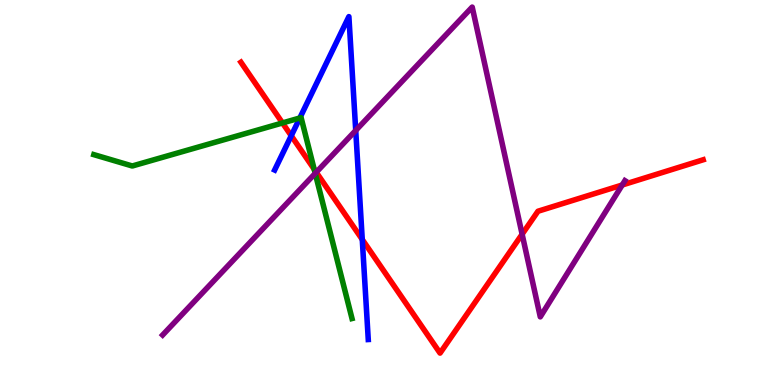[{'lines': ['blue', 'red'], 'intersections': [{'x': 3.76, 'y': 6.47}, {'x': 4.67, 'y': 3.78}]}, {'lines': ['green', 'red'], 'intersections': [{'x': 3.65, 'y': 6.81}, {'x': 4.05, 'y': 5.6}]}, {'lines': ['purple', 'red'], 'intersections': [{'x': 4.08, 'y': 5.53}, {'x': 6.74, 'y': 3.92}, {'x': 8.03, 'y': 5.19}]}, {'lines': ['blue', 'green'], 'intersections': [{'x': 3.87, 'y': 6.94}]}, {'lines': ['blue', 'purple'], 'intersections': [{'x': 4.59, 'y': 6.61}]}, {'lines': ['green', 'purple'], 'intersections': [{'x': 4.07, 'y': 5.5}]}]